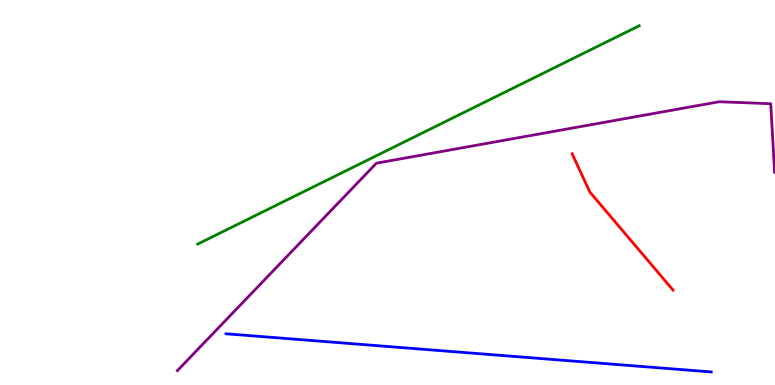[{'lines': ['blue', 'red'], 'intersections': []}, {'lines': ['green', 'red'], 'intersections': []}, {'lines': ['purple', 'red'], 'intersections': []}, {'lines': ['blue', 'green'], 'intersections': []}, {'lines': ['blue', 'purple'], 'intersections': []}, {'lines': ['green', 'purple'], 'intersections': []}]